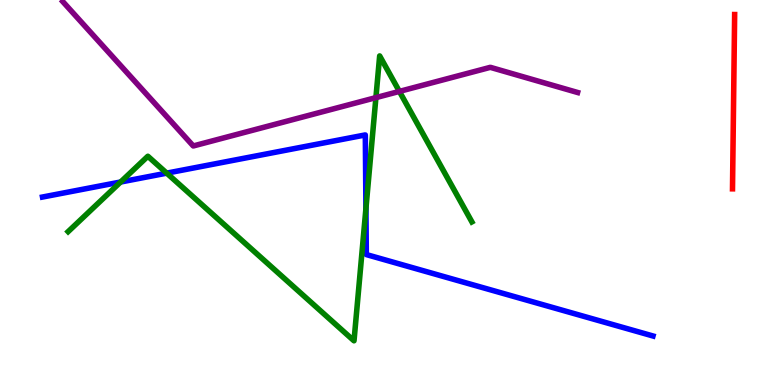[{'lines': ['blue', 'red'], 'intersections': []}, {'lines': ['green', 'red'], 'intersections': []}, {'lines': ['purple', 'red'], 'intersections': []}, {'lines': ['blue', 'green'], 'intersections': [{'x': 1.56, 'y': 5.27}, {'x': 2.15, 'y': 5.5}, {'x': 4.72, 'y': 4.59}]}, {'lines': ['blue', 'purple'], 'intersections': []}, {'lines': ['green', 'purple'], 'intersections': [{'x': 4.85, 'y': 7.46}, {'x': 5.15, 'y': 7.63}]}]